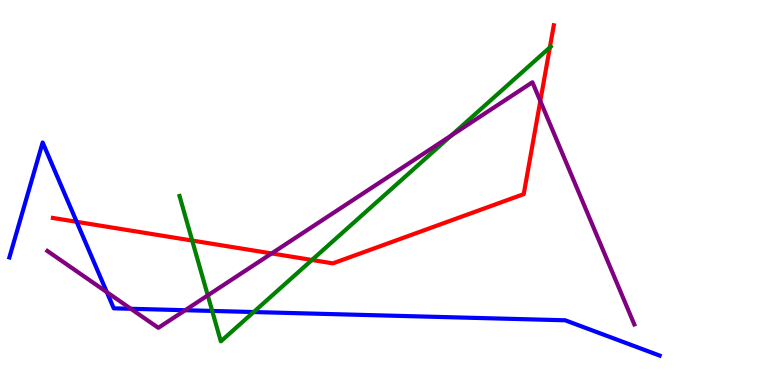[{'lines': ['blue', 'red'], 'intersections': [{'x': 0.989, 'y': 4.24}]}, {'lines': ['green', 'red'], 'intersections': [{'x': 2.48, 'y': 3.75}, {'x': 4.03, 'y': 3.25}, {'x': 7.09, 'y': 8.77}]}, {'lines': ['purple', 'red'], 'intersections': [{'x': 3.51, 'y': 3.42}, {'x': 6.97, 'y': 7.38}]}, {'lines': ['blue', 'green'], 'intersections': [{'x': 2.74, 'y': 1.92}, {'x': 3.27, 'y': 1.9}]}, {'lines': ['blue', 'purple'], 'intersections': [{'x': 1.38, 'y': 2.41}, {'x': 1.69, 'y': 1.98}, {'x': 2.39, 'y': 1.94}]}, {'lines': ['green', 'purple'], 'intersections': [{'x': 2.68, 'y': 2.33}, {'x': 5.82, 'y': 6.48}]}]